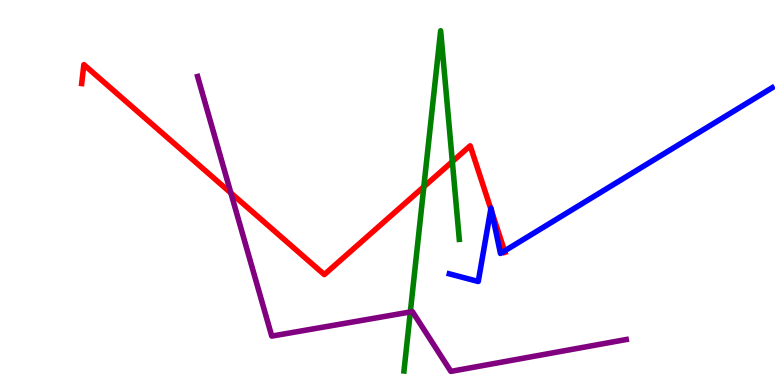[{'lines': ['blue', 'red'], 'intersections': [{'x': 6.33, 'y': 4.57}, {'x': 6.35, 'y': 4.5}, {'x': 6.51, 'y': 3.48}]}, {'lines': ['green', 'red'], 'intersections': [{'x': 5.47, 'y': 5.15}, {'x': 5.84, 'y': 5.8}]}, {'lines': ['purple', 'red'], 'intersections': [{'x': 2.98, 'y': 4.99}]}, {'lines': ['blue', 'green'], 'intersections': []}, {'lines': ['blue', 'purple'], 'intersections': []}, {'lines': ['green', 'purple'], 'intersections': [{'x': 5.29, 'y': 1.9}]}]